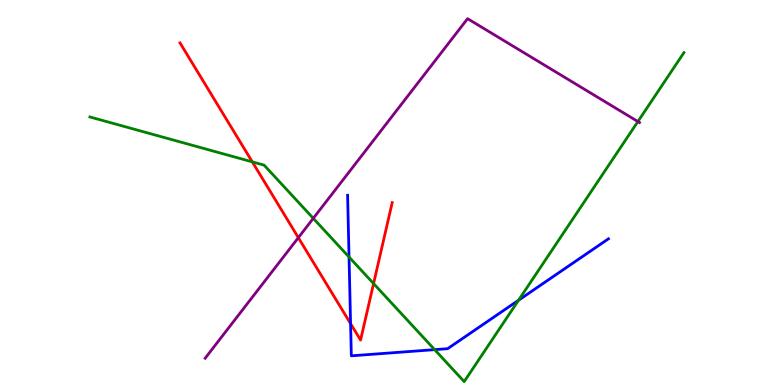[{'lines': ['blue', 'red'], 'intersections': [{'x': 4.52, 'y': 1.59}]}, {'lines': ['green', 'red'], 'intersections': [{'x': 3.26, 'y': 5.8}, {'x': 4.82, 'y': 2.63}]}, {'lines': ['purple', 'red'], 'intersections': [{'x': 3.85, 'y': 3.83}]}, {'lines': ['blue', 'green'], 'intersections': [{'x': 4.5, 'y': 3.32}, {'x': 5.61, 'y': 0.918}, {'x': 6.69, 'y': 2.2}]}, {'lines': ['blue', 'purple'], 'intersections': []}, {'lines': ['green', 'purple'], 'intersections': [{'x': 4.04, 'y': 4.33}, {'x': 8.23, 'y': 6.84}]}]